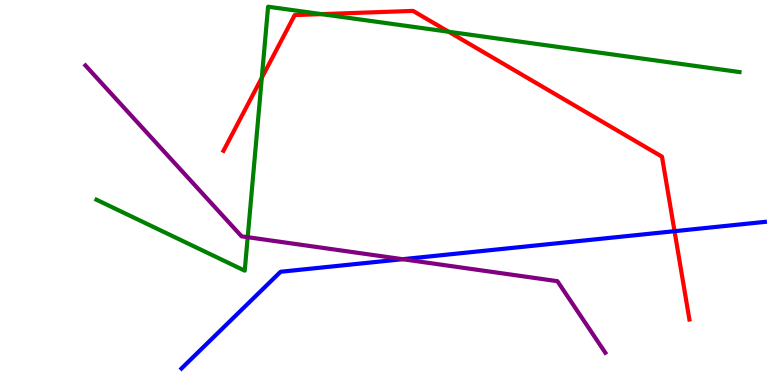[{'lines': ['blue', 'red'], 'intersections': [{'x': 8.7, 'y': 4.0}]}, {'lines': ['green', 'red'], 'intersections': [{'x': 3.38, 'y': 7.98}, {'x': 4.15, 'y': 9.63}, {'x': 5.79, 'y': 9.18}]}, {'lines': ['purple', 'red'], 'intersections': []}, {'lines': ['blue', 'green'], 'intersections': []}, {'lines': ['blue', 'purple'], 'intersections': [{'x': 5.2, 'y': 3.27}]}, {'lines': ['green', 'purple'], 'intersections': [{'x': 3.2, 'y': 3.84}]}]